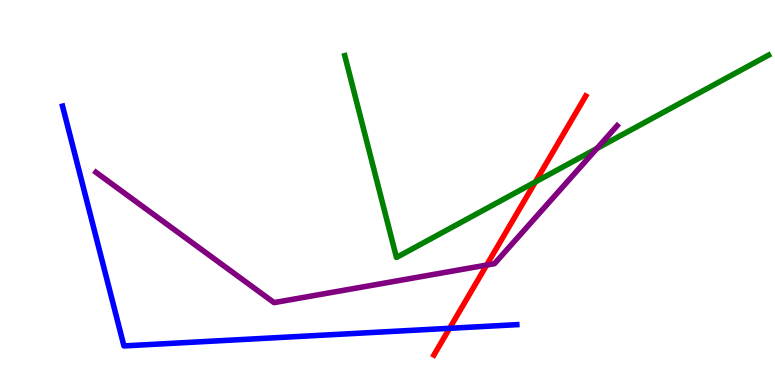[{'lines': ['blue', 'red'], 'intersections': [{'x': 5.8, 'y': 1.47}]}, {'lines': ['green', 'red'], 'intersections': [{'x': 6.91, 'y': 5.27}]}, {'lines': ['purple', 'red'], 'intersections': [{'x': 6.28, 'y': 3.12}]}, {'lines': ['blue', 'green'], 'intersections': []}, {'lines': ['blue', 'purple'], 'intersections': []}, {'lines': ['green', 'purple'], 'intersections': [{'x': 7.7, 'y': 6.14}]}]